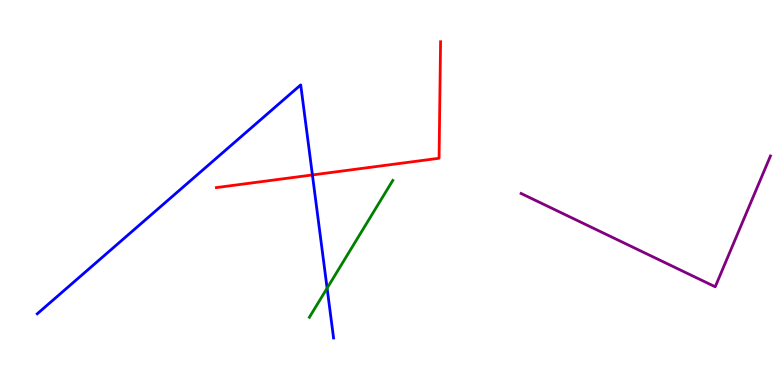[{'lines': ['blue', 'red'], 'intersections': [{'x': 4.03, 'y': 5.46}]}, {'lines': ['green', 'red'], 'intersections': []}, {'lines': ['purple', 'red'], 'intersections': []}, {'lines': ['blue', 'green'], 'intersections': [{'x': 4.22, 'y': 2.51}]}, {'lines': ['blue', 'purple'], 'intersections': []}, {'lines': ['green', 'purple'], 'intersections': []}]